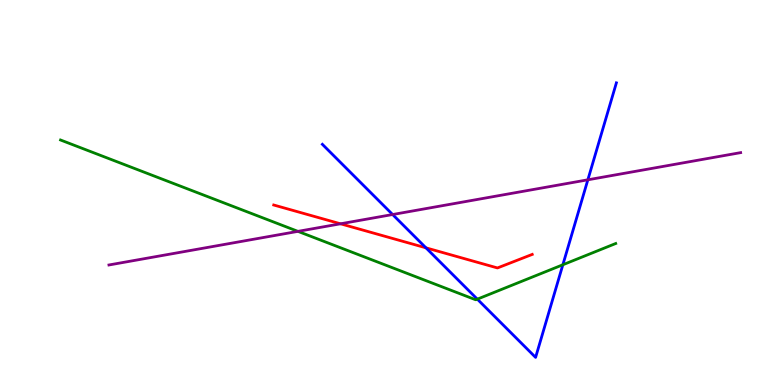[{'lines': ['blue', 'red'], 'intersections': [{'x': 5.5, 'y': 3.56}]}, {'lines': ['green', 'red'], 'intersections': []}, {'lines': ['purple', 'red'], 'intersections': [{'x': 4.39, 'y': 4.19}]}, {'lines': ['blue', 'green'], 'intersections': [{'x': 6.16, 'y': 2.23}, {'x': 7.26, 'y': 3.12}]}, {'lines': ['blue', 'purple'], 'intersections': [{'x': 5.07, 'y': 4.43}, {'x': 7.59, 'y': 5.33}]}, {'lines': ['green', 'purple'], 'intersections': [{'x': 3.84, 'y': 3.99}]}]